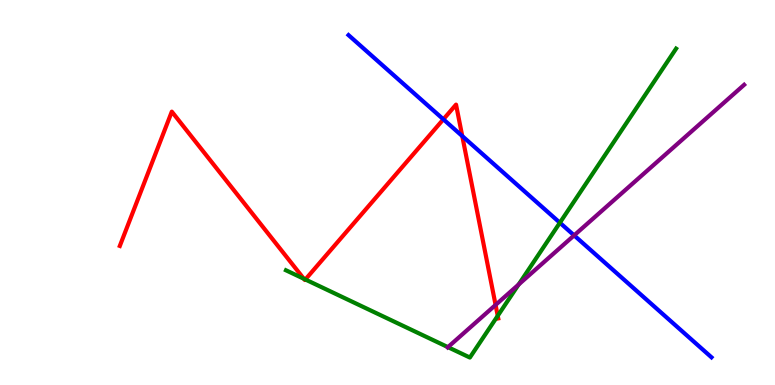[{'lines': ['blue', 'red'], 'intersections': [{'x': 5.72, 'y': 6.9}, {'x': 5.96, 'y': 6.47}]}, {'lines': ['green', 'red'], 'intersections': [{'x': 3.92, 'y': 2.76}, {'x': 3.94, 'y': 2.74}, {'x': 6.42, 'y': 1.8}]}, {'lines': ['purple', 'red'], 'intersections': [{'x': 6.39, 'y': 2.08}]}, {'lines': ['blue', 'green'], 'intersections': [{'x': 7.22, 'y': 4.21}]}, {'lines': ['blue', 'purple'], 'intersections': [{'x': 7.41, 'y': 3.89}]}, {'lines': ['green', 'purple'], 'intersections': [{'x': 5.78, 'y': 0.983}, {'x': 6.69, 'y': 2.61}]}]